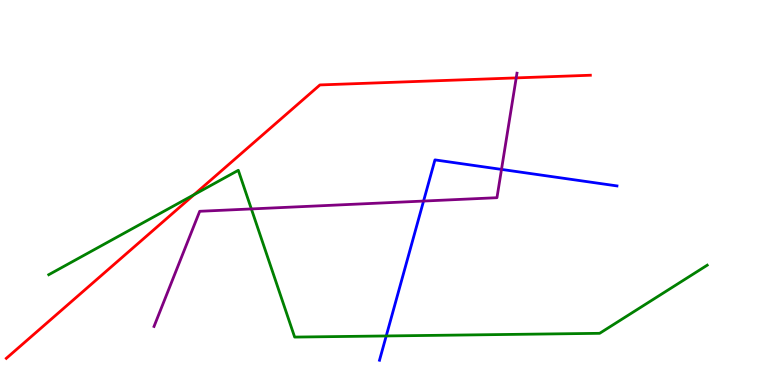[{'lines': ['blue', 'red'], 'intersections': []}, {'lines': ['green', 'red'], 'intersections': [{'x': 2.5, 'y': 4.94}]}, {'lines': ['purple', 'red'], 'intersections': [{'x': 6.66, 'y': 7.98}]}, {'lines': ['blue', 'green'], 'intersections': [{'x': 4.98, 'y': 1.27}]}, {'lines': ['blue', 'purple'], 'intersections': [{'x': 5.47, 'y': 4.78}, {'x': 6.47, 'y': 5.6}]}, {'lines': ['green', 'purple'], 'intersections': [{'x': 3.24, 'y': 4.57}]}]